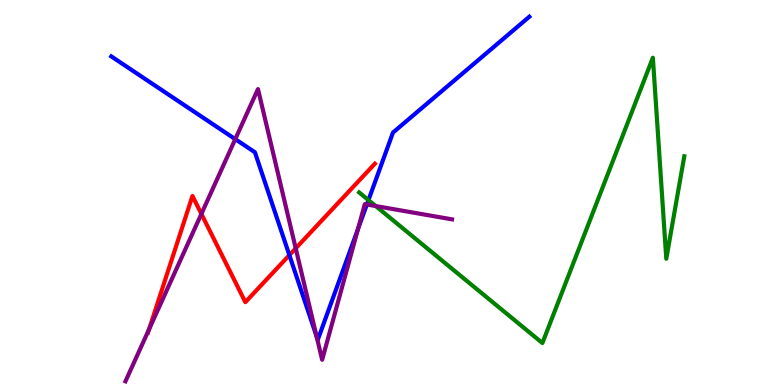[{'lines': ['blue', 'red'], 'intersections': [{'x': 3.73, 'y': 3.37}]}, {'lines': ['green', 'red'], 'intersections': []}, {'lines': ['purple', 'red'], 'intersections': [{'x': 1.92, 'y': 1.45}, {'x': 2.6, 'y': 4.44}, {'x': 3.82, 'y': 3.55}]}, {'lines': ['blue', 'green'], 'intersections': [{'x': 4.75, 'y': 4.8}]}, {'lines': ['blue', 'purple'], 'intersections': [{'x': 3.04, 'y': 6.39}, {'x': 4.09, 'y': 1.26}, {'x': 4.62, 'y': 4.05}, {'x': 4.73, 'y': 4.69}]}, {'lines': ['green', 'purple'], 'intersections': [{'x': 4.85, 'y': 4.65}]}]